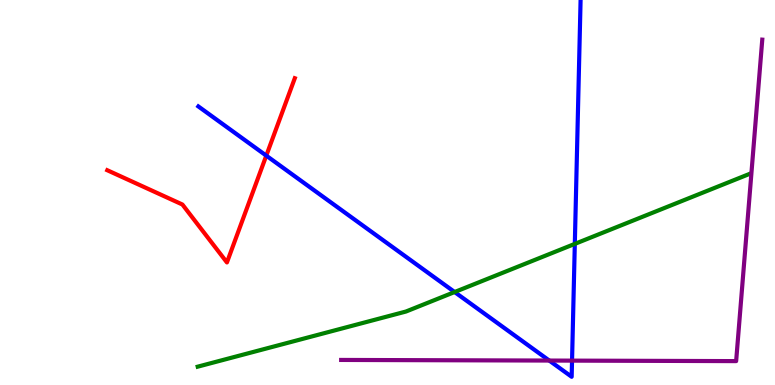[{'lines': ['blue', 'red'], 'intersections': [{'x': 3.44, 'y': 5.96}]}, {'lines': ['green', 'red'], 'intersections': []}, {'lines': ['purple', 'red'], 'intersections': []}, {'lines': ['blue', 'green'], 'intersections': [{'x': 5.87, 'y': 2.41}, {'x': 7.42, 'y': 3.67}]}, {'lines': ['blue', 'purple'], 'intersections': [{'x': 7.09, 'y': 0.635}, {'x': 7.38, 'y': 0.633}]}, {'lines': ['green', 'purple'], 'intersections': []}]